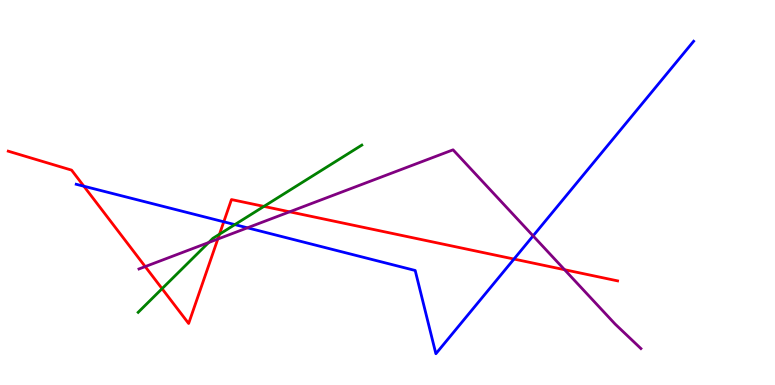[{'lines': ['blue', 'red'], 'intersections': [{'x': 1.08, 'y': 5.16}, {'x': 2.89, 'y': 4.24}, {'x': 6.63, 'y': 3.27}]}, {'lines': ['green', 'red'], 'intersections': [{'x': 2.09, 'y': 2.5}, {'x': 2.83, 'y': 3.92}, {'x': 3.41, 'y': 4.64}]}, {'lines': ['purple', 'red'], 'intersections': [{'x': 1.87, 'y': 3.08}, {'x': 2.81, 'y': 3.79}, {'x': 3.74, 'y': 4.5}, {'x': 7.28, 'y': 2.99}]}, {'lines': ['blue', 'green'], 'intersections': [{'x': 3.03, 'y': 4.17}]}, {'lines': ['blue', 'purple'], 'intersections': [{'x': 3.19, 'y': 4.08}, {'x': 6.88, 'y': 3.87}]}, {'lines': ['green', 'purple'], 'intersections': [{'x': 2.69, 'y': 3.7}]}]